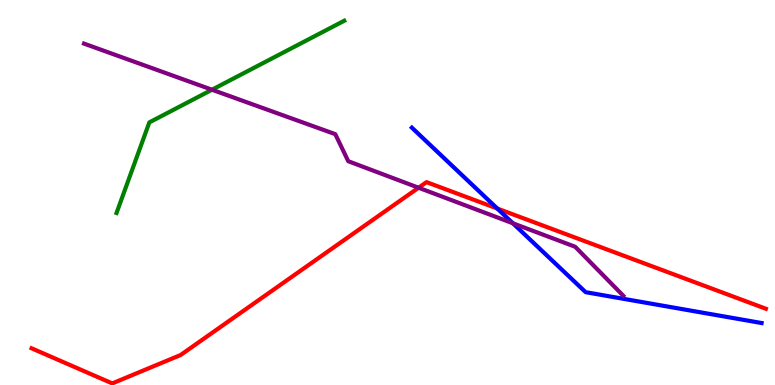[{'lines': ['blue', 'red'], 'intersections': [{'x': 6.42, 'y': 4.58}]}, {'lines': ['green', 'red'], 'intersections': []}, {'lines': ['purple', 'red'], 'intersections': [{'x': 5.4, 'y': 5.12}]}, {'lines': ['blue', 'green'], 'intersections': []}, {'lines': ['blue', 'purple'], 'intersections': [{'x': 6.62, 'y': 4.2}]}, {'lines': ['green', 'purple'], 'intersections': [{'x': 2.74, 'y': 7.67}]}]